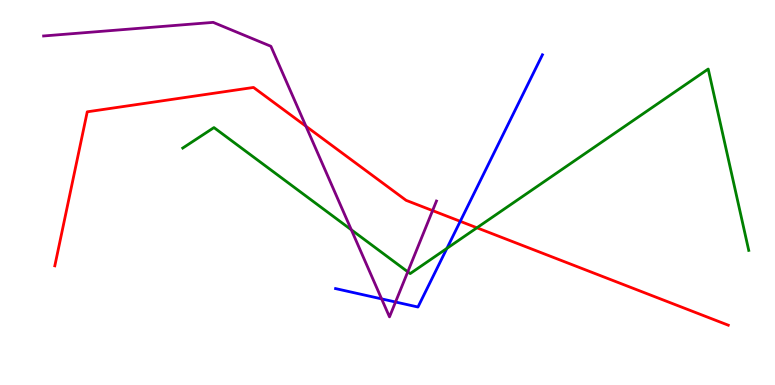[{'lines': ['blue', 'red'], 'intersections': [{'x': 5.94, 'y': 4.25}]}, {'lines': ['green', 'red'], 'intersections': [{'x': 6.15, 'y': 4.08}]}, {'lines': ['purple', 'red'], 'intersections': [{'x': 3.95, 'y': 6.72}, {'x': 5.58, 'y': 4.53}]}, {'lines': ['blue', 'green'], 'intersections': [{'x': 5.77, 'y': 3.55}]}, {'lines': ['blue', 'purple'], 'intersections': [{'x': 4.92, 'y': 2.24}, {'x': 5.1, 'y': 2.16}]}, {'lines': ['green', 'purple'], 'intersections': [{'x': 4.53, 'y': 4.03}, {'x': 5.26, 'y': 2.94}]}]